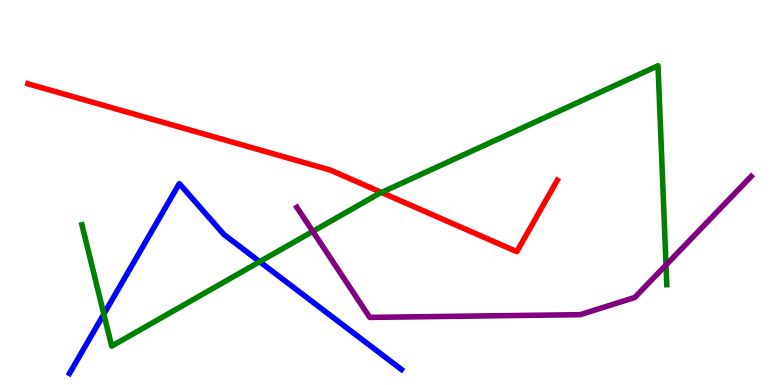[{'lines': ['blue', 'red'], 'intersections': []}, {'lines': ['green', 'red'], 'intersections': [{'x': 4.92, 'y': 5.0}]}, {'lines': ['purple', 'red'], 'intersections': []}, {'lines': ['blue', 'green'], 'intersections': [{'x': 1.34, 'y': 1.84}, {'x': 3.35, 'y': 3.2}]}, {'lines': ['blue', 'purple'], 'intersections': []}, {'lines': ['green', 'purple'], 'intersections': [{'x': 4.04, 'y': 3.99}, {'x': 8.59, 'y': 3.12}]}]